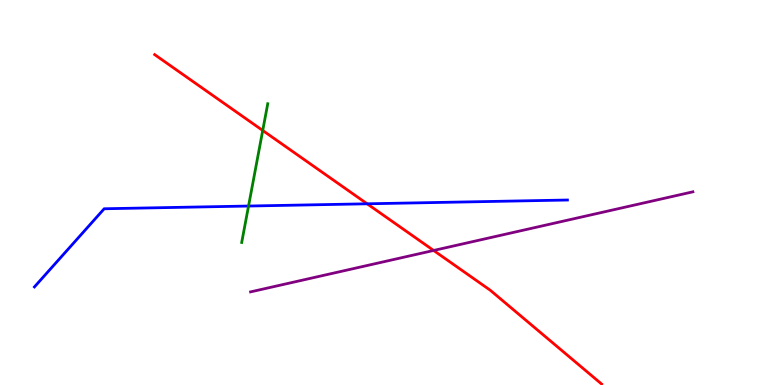[{'lines': ['blue', 'red'], 'intersections': [{'x': 4.74, 'y': 4.71}]}, {'lines': ['green', 'red'], 'intersections': [{'x': 3.39, 'y': 6.61}]}, {'lines': ['purple', 'red'], 'intersections': [{'x': 5.6, 'y': 3.49}]}, {'lines': ['blue', 'green'], 'intersections': [{'x': 3.21, 'y': 4.65}]}, {'lines': ['blue', 'purple'], 'intersections': []}, {'lines': ['green', 'purple'], 'intersections': []}]